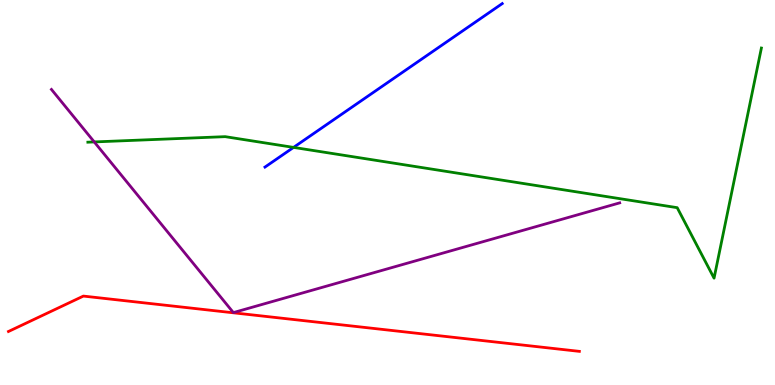[{'lines': ['blue', 'red'], 'intersections': []}, {'lines': ['green', 'red'], 'intersections': []}, {'lines': ['purple', 'red'], 'intersections': []}, {'lines': ['blue', 'green'], 'intersections': [{'x': 3.79, 'y': 6.17}]}, {'lines': ['blue', 'purple'], 'intersections': []}, {'lines': ['green', 'purple'], 'intersections': [{'x': 1.22, 'y': 6.31}]}]